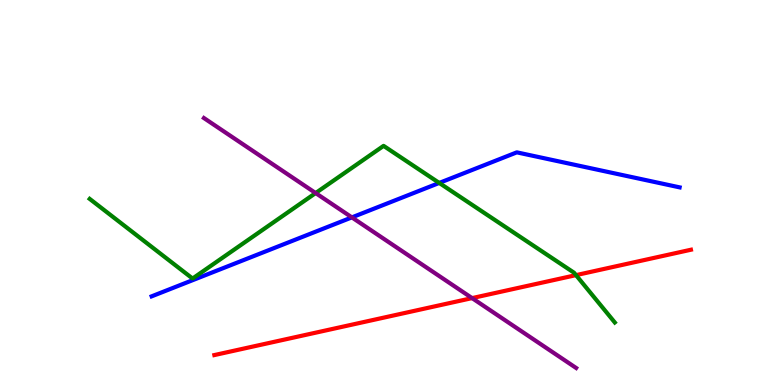[{'lines': ['blue', 'red'], 'intersections': []}, {'lines': ['green', 'red'], 'intersections': [{'x': 7.43, 'y': 2.85}]}, {'lines': ['purple', 'red'], 'intersections': [{'x': 6.09, 'y': 2.26}]}, {'lines': ['blue', 'green'], 'intersections': [{'x': 5.67, 'y': 5.25}]}, {'lines': ['blue', 'purple'], 'intersections': [{'x': 4.54, 'y': 4.35}]}, {'lines': ['green', 'purple'], 'intersections': [{'x': 4.07, 'y': 4.99}]}]